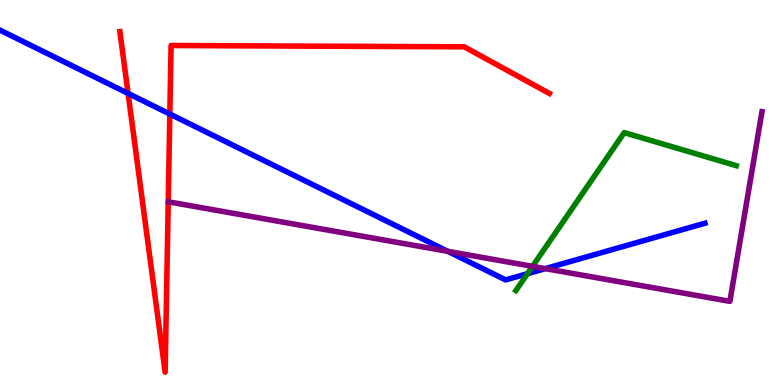[{'lines': ['blue', 'red'], 'intersections': [{'x': 1.65, 'y': 7.57}, {'x': 2.19, 'y': 7.04}]}, {'lines': ['green', 'red'], 'intersections': []}, {'lines': ['purple', 'red'], 'intersections': []}, {'lines': ['blue', 'green'], 'intersections': [{'x': 6.81, 'y': 2.89}]}, {'lines': ['blue', 'purple'], 'intersections': [{'x': 5.78, 'y': 3.47}, {'x': 7.04, 'y': 3.02}]}, {'lines': ['green', 'purple'], 'intersections': [{'x': 6.87, 'y': 3.08}]}]